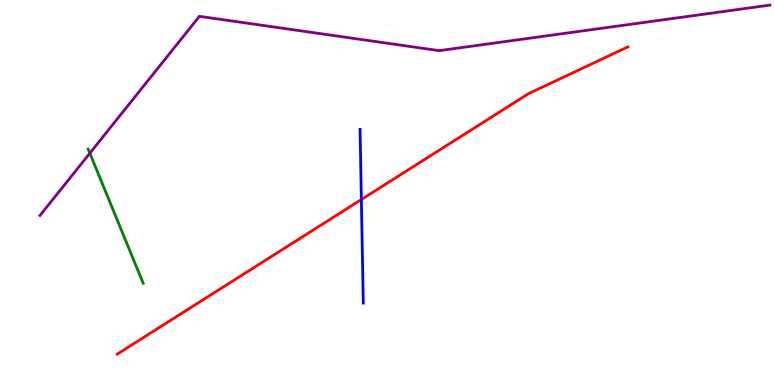[{'lines': ['blue', 'red'], 'intersections': [{'x': 4.66, 'y': 4.82}]}, {'lines': ['green', 'red'], 'intersections': []}, {'lines': ['purple', 'red'], 'intersections': []}, {'lines': ['blue', 'green'], 'intersections': []}, {'lines': ['blue', 'purple'], 'intersections': []}, {'lines': ['green', 'purple'], 'intersections': [{'x': 1.16, 'y': 6.02}]}]